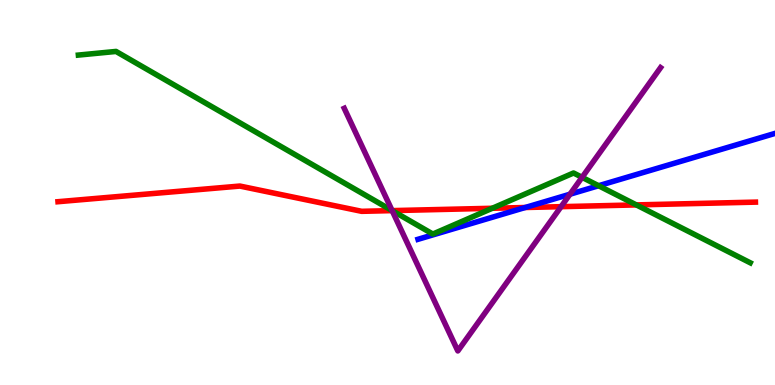[{'lines': ['blue', 'red'], 'intersections': [{'x': 6.78, 'y': 4.61}]}, {'lines': ['green', 'red'], 'intersections': [{'x': 5.06, 'y': 4.53}, {'x': 6.35, 'y': 4.59}, {'x': 8.21, 'y': 4.68}]}, {'lines': ['purple', 'red'], 'intersections': [{'x': 5.06, 'y': 4.53}, {'x': 7.24, 'y': 4.63}]}, {'lines': ['blue', 'green'], 'intersections': [{'x': 7.72, 'y': 5.18}]}, {'lines': ['blue', 'purple'], 'intersections': [{'x': 7.35, 'y': 4.96}]}, {'lines': ['green', 'purple'], 'intersections': [{'x': 5.06, 'y': 4.53}, {'x': 7.51, 'y': 5.39}]}]